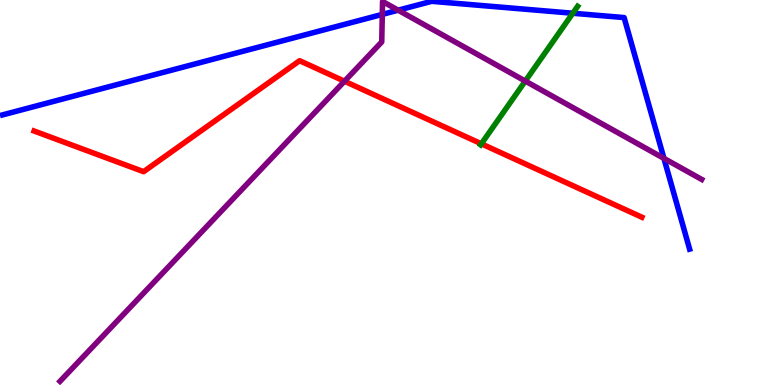[{'lines': ['blue', 'red'], 'intersections': []}, {'lines': ['green', 'red'], 'intersections': [{'x': 6.21, 'y': 6.26}]}, {'lines': ['purple', 'red'], 'intersections': [{'x': 4.45, 'y': 7.89}]}, {'lines': ['blue', 'green'], 'intersections': [{'x': 7.39, 'y': 9.66}]}, {'lines': ['blue', 'purple'], 'intersections': [{'x': 4.93, 'y': 9.63}, {'x': 5.14, 'y': 9.74}, {'x': 8.57, 'y': 5.89}]}, {'lines': ['green', 'purple'], 'intersections': [{'x': 6.78, 'y': 7.89}]}]